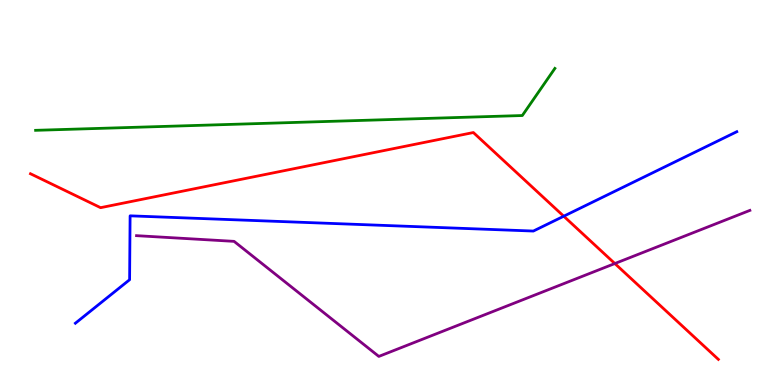[{'lines': ['blue', 'red'], 'intersections': [{'x': 7.27, 'y': 4.38}]}, {'lines': ['green', 'red'], 'intersections': []}, {'lines': ['purple', 'red'], 'intersections': [{'x': 7.93, 'y': 3.15}]}, {'lines': ['blue', 'green'], 'intersections': []}, {'lines': ['blue', 'purple'], 'intersections': []}, {'lines': ['green', 'purple'], 'intersections': []}]